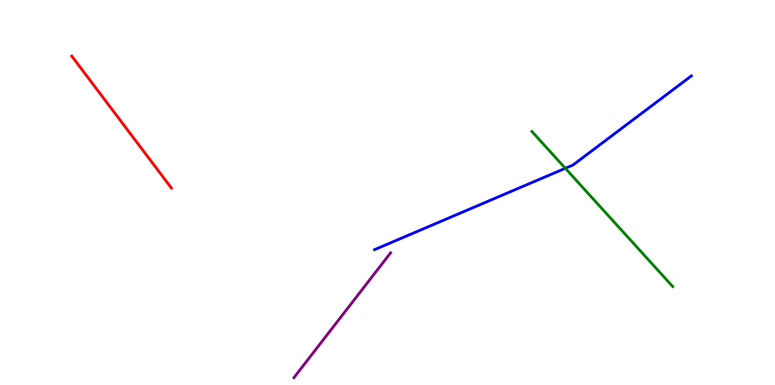[{'lines': ['blue', 'red'], 'intersections': []}, {'lines': ['green', 'red'], 'intersections': []}, {'lines': ['purple', 'red'], 'intersections': []}, {'lines': ['blue', 'green'], 'intersections': [{'x': 7.29, 'y': 5.63}]}, {'lines': ['blue', 'purple'], 'intersections': []}, {'lines': ['green', 'purple'], 'intersections': []}]